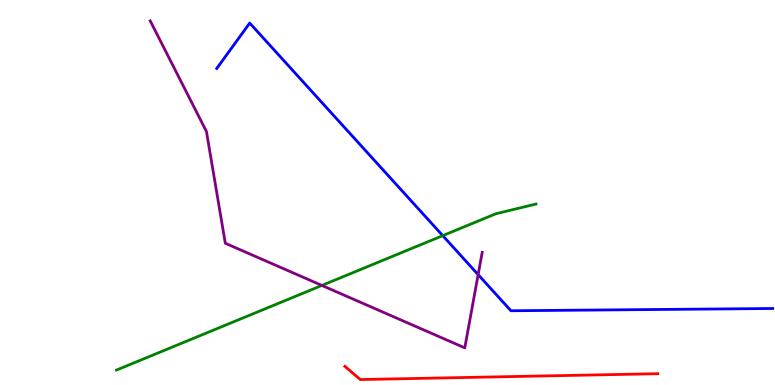[{'lines': ['blue', 'red'], 'intersections': []}, {'lines': ['green', 'red'], 'intersections': []}, {'lines': ['purple', 'red'], 'intersections': []}, {'lines': ['blue', 'green'], 'intersections': [{'x': 5.71, 'y': 3.88}]}, {'lines': ['blue', 'purple'], 'intersections': [{'x': 6.17, 'y': 2.87}]}, {'lines': ['green', 'purple'], 'intersections': [{'x': 4.15, 'y': 2.59}]}]